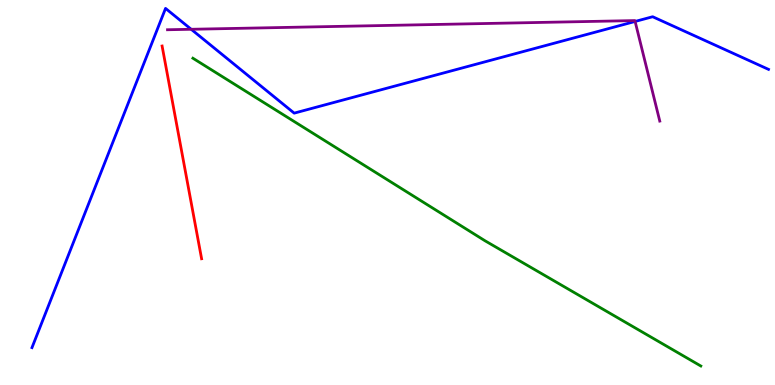[{'lines': ['blue', 'red'], 'intersections': []}, {'lines': ['green', 'red'], 'intersections': []}, {'lines': ['purple', 'red'], 'intersections': []}, {'lines': ['blue', 'green'], 'intersections': []}, {'lines': ['blue', 'purple'], 'intersections': [{'x': 2.47, 'y': 9.24}, {'x': 8.2, 'y': 9.44}]}, {'lines': ['green', 'purple'], 'intersections': []}]